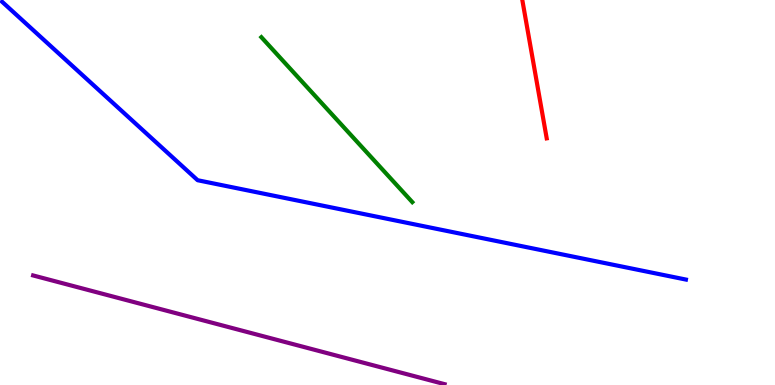[{'lines': ['blue', 'red'], 'intersections': []}, {'lines': ['green', 'red'], 'intersections': []}, {'lines': ['purple', 'red'], 'intersections': []}, {'lines': ['blue', 'green'], 'intersections': []}, {'lines': ['blue', 'purple'], 'intersections': []}, {'lines': ['green', 'purple'], 'intersections': []}]